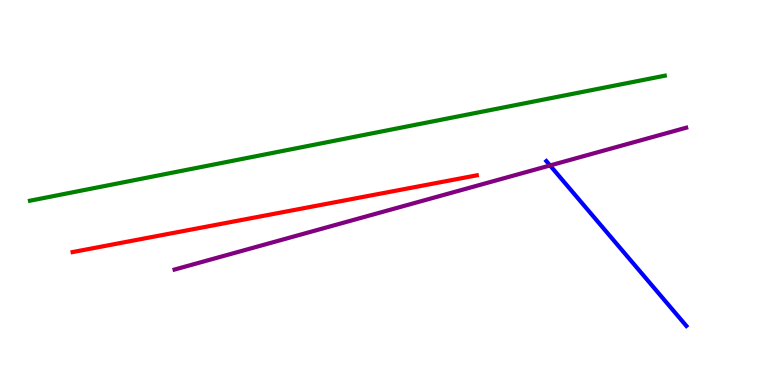[{'lines': ['blue', 'red'], 'intersections': []}, {'lines': ['green', 'red'], 'intersections': []}, {'lines': ['purple', 'red'], 'intersections': []}, {'lines': ['blue', 'green'], 'intersections': []}, {'lines': ['blue', 'purple'], 'intersections': [{'x': 7.1, 'y': 5.7}]}, {'lines': ['green', 'purple'], 'intersections': []}]